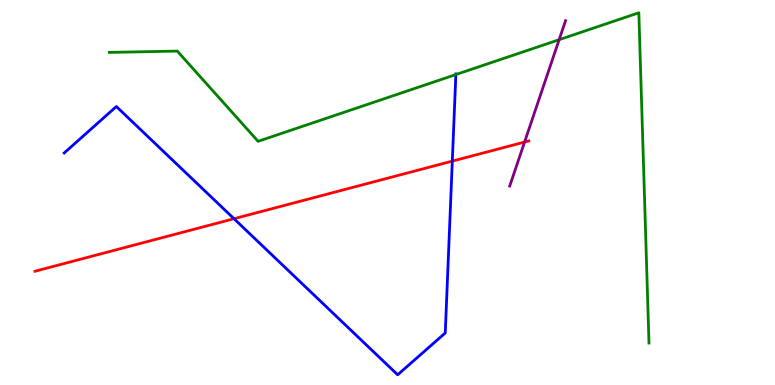[{'lines': ['blue', 'red'], 'intersections': [{'x': 3.02, 'y': 4.32}, {'x': 5.84, 'y': 5.81}]}, {'lines': ['green', 'red'], 'intersections': []}, {'lines': ['purple', 'red'], 'intersections': [{'x': 6.77, 'y': 6.31}]}, {'lines': ['blue', 'green'], 'intersections': [{'x': 5.88, 'y': 8.06}]}, {'lines': ['blue', 'purple'], 'intersections': []}, {'lines': ['green', 'purple'], 'intersections': [{'x': 7.21, 'y': 8.97}]}]